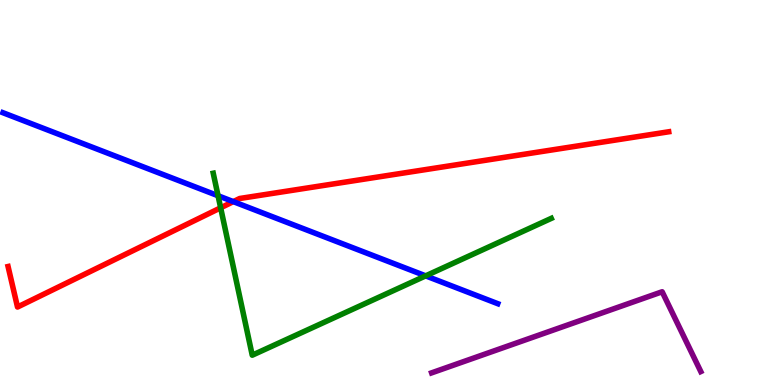[{'lines': ['blue', 'red'], 'intersections': [{'x': 3.01, 'y': 4.76}]}, {'lines': ['green', 'red'], 'intersections': [{'x': 2.85, 'y': 4.6}]}, {'lines': ['purple', 'red'], 'intersections': []}, {'lines': ['blue', 'green'], 'intersections': [{'x': 2.81, 'y': 4.92}, {'x': 5.49, 'y': 2.84}]}, {'lines': ['blue', 'purple'], 'intersections': []}, {'lines': ['green', 'purple'], 'intersections': []}]